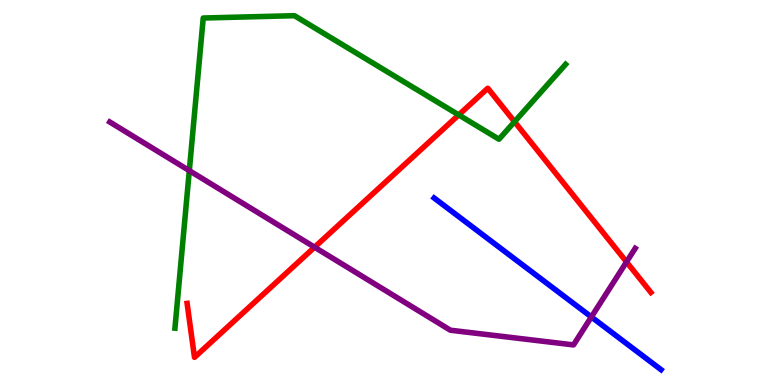[{'lines': ['blue', 'red'], 'intersections': []}, {'lines': ['green', 'red'], 'intersections': [{'x': 5.92, 'y': 7.02}, {'x': 6.64, 'y': 6.84}]}, {'lines': ['purple', 'red'], 'intersections': [{'x': 4.06, 'y': 3.58}, {'x': 8.08, 'y': 3.2}]}, {'lines': ['blue', 'green'], 'intersections': []}, {'lines': ['blue', 'purple'], 'intersections': [{'x': 7.63, 'y': 1.77}]}, {'lines': ['green', 'purple'], 'intersections': [{'x': 2.44, 'y': 5.57}]}]